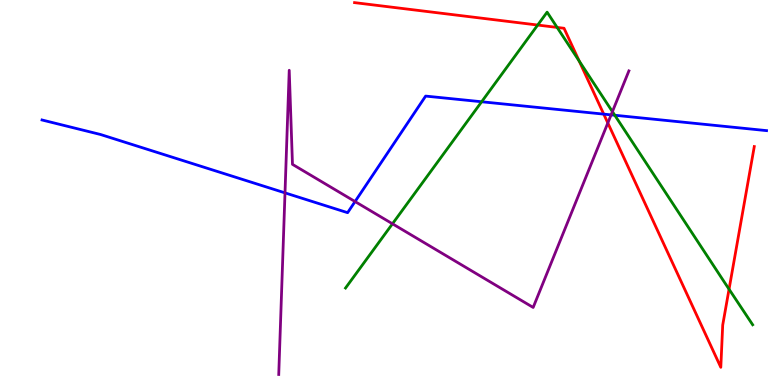[{'lines': ['blue', 'red'], 'intersections': [{'x': 7.79, 'y': 7.04}]}, {'lines': ['green', 'red'], 'intersections': [{'x': 6.94, 'y': 9.35}, {'x': 7.19, 'y': 9.29}, {'x': 7.47, 'y': 8.42}, {'x': 9.41, 'y': 2.49}]}, {'lines': ['purple', 'red'], 'intersections': [{'x': 7.84, 'y': 6.81}]}, {'lines': ['blue', 'green'], 'intersections': [{'x': 6.21, 'y': 7.36}, {'x': 7.93, 'y': 7.01}]}, {'lines': ['blue', 'purple'], 'intersections': [{'x': 3.68, 'y': 4.99}, {'x': 4.58, 'y': 4.76}, {'x': 7.89, 'y': 7.02}]}, {'lines': ['green', 'purple'], 'intersections': [{'x': 5.06, 'y': 4.19}, {'x': 7.9, 'y': 7.1}]}]